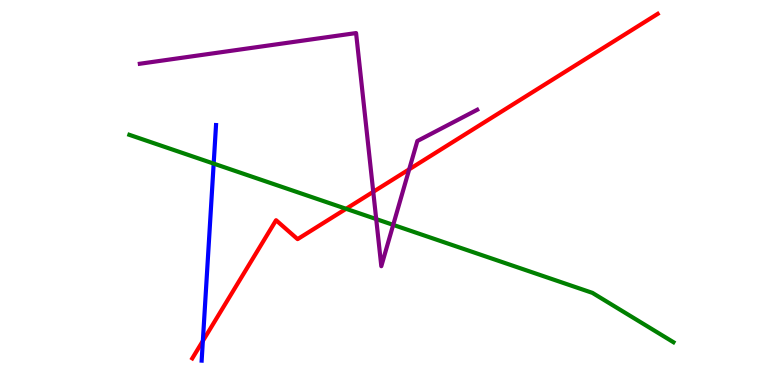[{'lines': ['blue', 'red'], 'intersections': [{'x': 2.62, 'y': 1.14}]}, {'lines': ['green', 'red'], 'intersections': [{'x': 4.47, 'y': 4.58}]}, {'lines': ['purple', 'red'], 'intersections': [{'x': 4.82, 'y': 5.02}, {'x': 5.28, 'y': 5.6}]}, {'lines': ['blue', 'green'], 'intersections': [{'x': 2.76, 'y': 5.75}]}, {'lines': ['blue', 'purple'], 'intersections': []}, {'lines': ['green', 'purple'], 'intersections': [{'x': 4.85, 'y': 4.31}, {'x': 5.07, 'y': 4.16}]}]